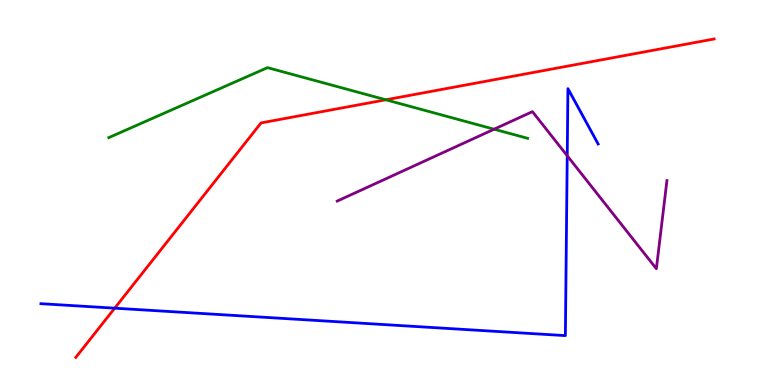[{'lines': ['blue', 'red'], 'intersections': [{'x': 1.48, 'y': 2.0}]}, {'lines': ['green', 'red'], 'intersections': [{'x': 4.98, 'y': 7.41}]}, {'lines': ['purple', 'red'], 'intersections': []}, {'lines': ['blue', 'green'], 'intersections': []}, {'lines': ['blue', 'purple'], 'intersections': [{'x': 7.32, 'y': 5.95}]}, {'lines': ['green', 'purple'], 'intersections': [{'x': 6.38, 'y': 6.64}]}]